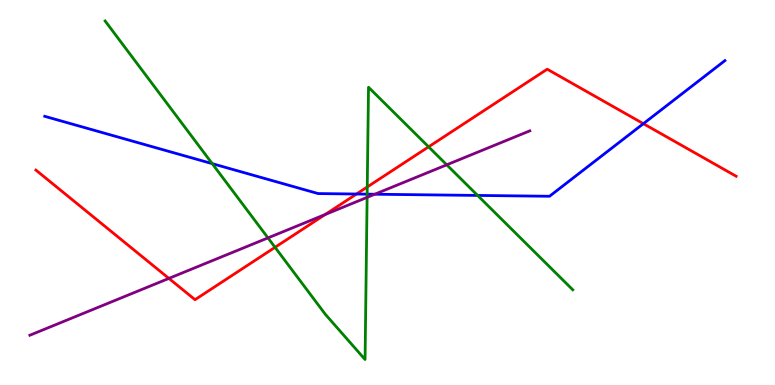[{'lines': ['blue', 'red'], 'intersections': [{'x': 4.6, 'y': 4.96}, {'x': 8.3, 'y': 6.79}]}, {'lines': ['green', 'red'], 'intersections': [{'x': 3.55, 'y': 3.58}, {'x': 4.74, 'y': 5.14}, {'x': 5.53, 'y': 6.19}]}, {'lines': ['purple', 'red'], 'intersections': [{'x': 2.18, 'y': 2.77}, {'x': 4.2, 'y': 4.43}]}, {'lines': ['blue', 'green'], 'intersections': [{'x': 2.74, 'y': 5.75}, {'x': 4.74, 'y': 4.96}, {'x': 6.16, 'y': 4.92}]}, {'lines': ['blue', 'purple'], 'intersections': [{'x': 4.84, 'y': 4.96}]}, {'lines': ['green', 'purple'], 'intersections': [{'x': 3.46, 'y': 3.82}, {'x': 4.74, 'y': 4.87}, {'x': 5.76, 'y': 5.72}]}]